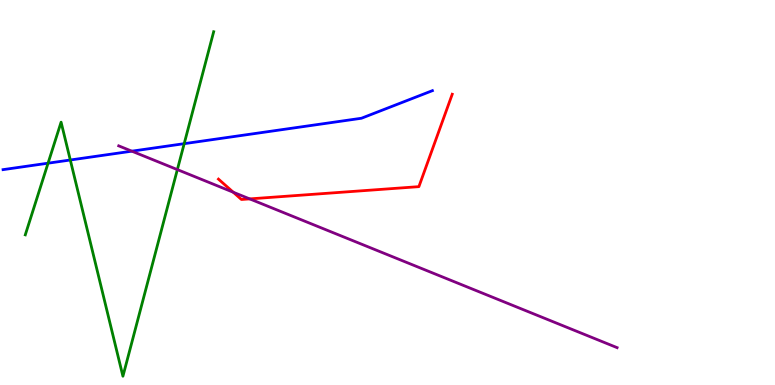[{'lines': ['blue', 'red'], 'intersections': []}, {'lines': ['green', 'red'], 'intersections': []}, {'lines': ['purple', 'red'], 'intersections': [{'x': 3.01, 'y': 5.01}, {'x': 3.22, 'y': 4.83}]}, {'lines': ['blue', 'green'], 'intersections': [{'x': 0.62, 'y': 5.76}, {'x': 0.907, 'y': 5.84}, {'x': 2.38, 'y': 6.27}]}, {'lines': ['blue', 'purple'], 'intersections': [{'x': 1.7, 'y': 6.07}]}, {'lines': ['green', 'purple'], 'intersections': [{'x': 2.29, 'y': 5.59}]}]